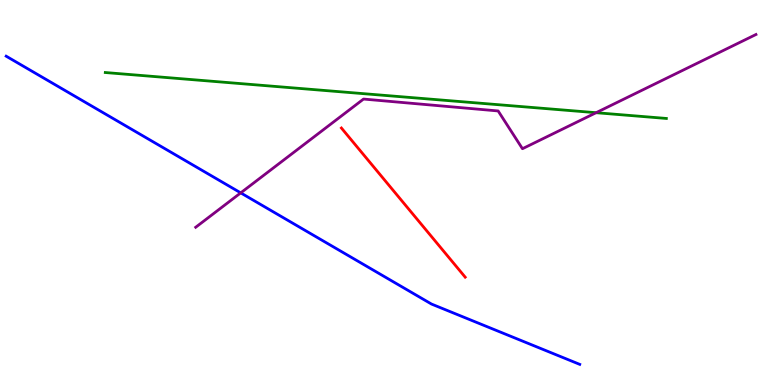[{'lines': ['blue', 'red'], 'intersections': []}, {'lines': ['green', 'red'], 'intersections': []}, {'lines': ['purple', 'red'], 'intersections': []}, {'lines': ['blue', 'green'], 'intersections': []}, {'lines': ['blue', 'purple'], 'intersections': [{'x': 3.11, 'y': 4.99}]}, {'lines': ['green', 'purple'], 'intersections': [{'x': 7.69, 'y': 7.07}]}]